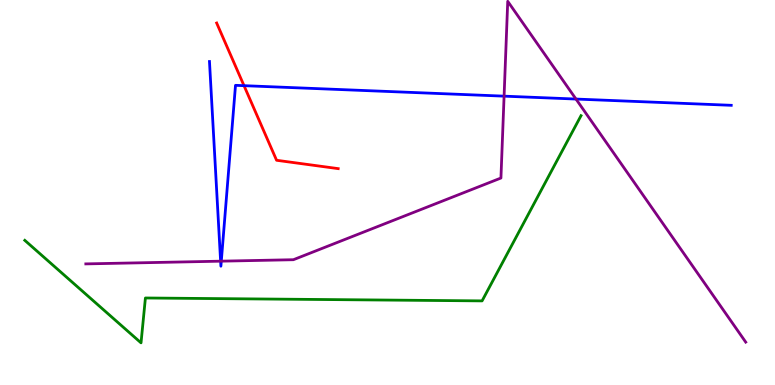[{'lines': ['blue', 'red'], 'intersections': [{'x': 3.15, 'y': 7.77}]}, {'lines': ['green', 'red'], 'intersections': []}, {'lines': ['purple', 'red'], 'intersections': []}, {'lines': ['blue', 'green'], 'intersections': []}, {'lines': ['blue', 'purple'], 'intersections': [{'x': 2.85, 'y': 3.22}, {'x': 2.86, 'y': 3.22}, {'x': 6.5, 'y': 7.5}, {'x': 7.43, 'y': 7.43}]}, {'lines': ['green', 'purple'], 'intersections': []}]